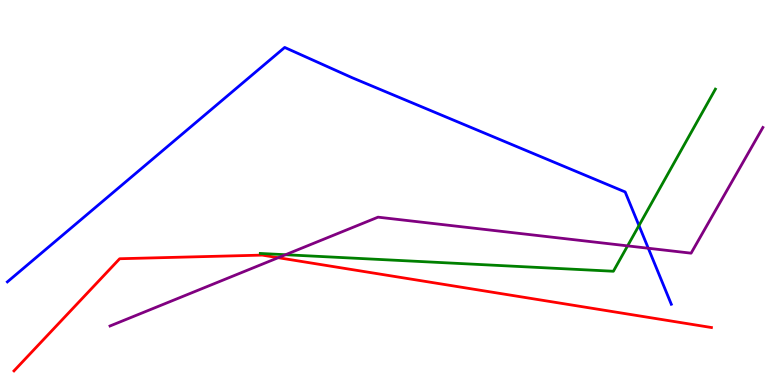[{'lines': ['blue', 'red'], 'intersections': []}, {'lines': ['green', 'red'], 'intersections': []}, {'lines': ['purple', 'red'], 'intersections': [{'x': 3.59, 'y': 3.31}]}, {'lines': ['blue', 'green'], 'intersections': [{'x': 8.24, 'y': 4.14}]}, {'lines': ['blue', 'purple'], 'intersections': [{'x': 8.37, 'y': 3.55}]}, {'lines': ['green', 'purple'], 'intersections': [{'x': 3.68, 'y': 3.38}, {'x': 8.1, 'y': 3.61}]}]